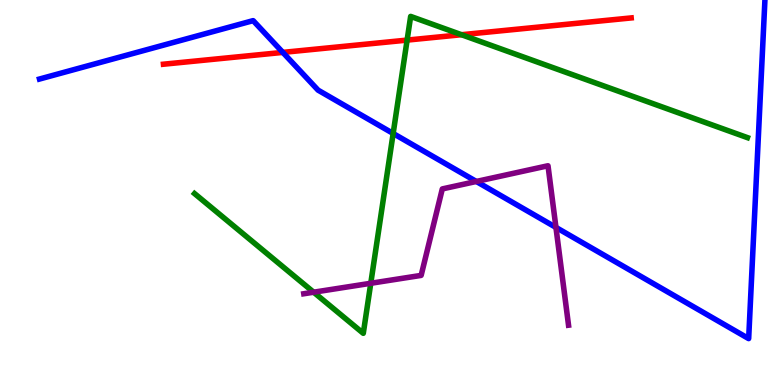[{'lines': ['blue', 'red'], 'intersections': [{'x': 3.65, 'y': 8.64}]}, {'lines': ['green', 'red'], 'intersections': [{'x': 5.25, 'y': 8.96}, {'x': 5.95, 'y': 9.1}]}, {'lines': ['purple', 'red'], 'intersections': []}, {'lines': ['blue', 'green'], 'intersections': [{'x': 5.07, 'y': 6.53}]}, {'lines': ['blue', 'purple'], 'intersections': [{'x': 6.15, 'y': 5.29}, {'x': 7.17, 'y': 4.09}]}, {'lines': ['green', 'purple'], 'intersections': [{'x': 4.05, 'y': 2.41}, {'x': 4.78, 'y': 2.64}]}]